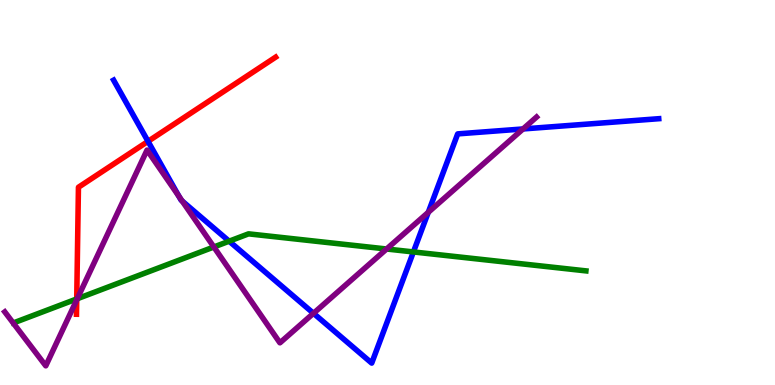[{'lines': ['blue', 'red'], 'intersections': [{'x': 1.91, 'y': 6.33}]}, {'lines': ['green', 'red'], 'intersections': [{'x': 0.99, 'y': 2.24}]}, {'lines': ['purple', 'red'], 'intersections': [{'x': 0.99, 'y': 2.21}]}, {'lines': ['blue', 'green'], 'intersections': [{'x': 2.96, 'y': 3.74}, {'x': 5.33, 'y': 3.46}]}, {'lines': ['blue', 'purple'], 'intersections': [{'x': 2.31, 'y': 4.9}, {'x': 2.35, 'y': 4.78}, {'x': 4.04, 'y': 1.86}, {'x': 5.53, 'y': 4.49}, {'x': 6.75, 'y': 6.65}]}, {'lines': ['green', 'purple'], 'intersections': [{'x': 0.997, 'y': 2.24}, {'x': 2.76, 'y': 3.58}, {'x': 4.99, 'y': 3.53}]}]